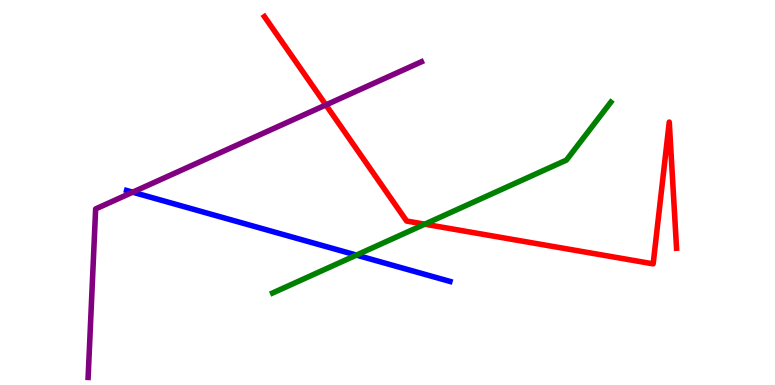[{'lines': ['blue', 'red'], 'intersections': []}, {'lines': ['green', 'red'], 'intersections': [{'x': 5.48, 'y': 4.18}]}, {'lines': ['purple', 'red'], 'intersections': [{'x': 4.2, 'y': 7.27}]}, {'lines': ['blue', 'green'], 'intersections': [{'x': 4.6, 'y': 3.37}]}, {'lines': ['blue', 'purple'], 'intersections': [{'x': 1.71, 'y': 5.01}]}, {'lines': ['green', 'purple'], 'intersections': []}]